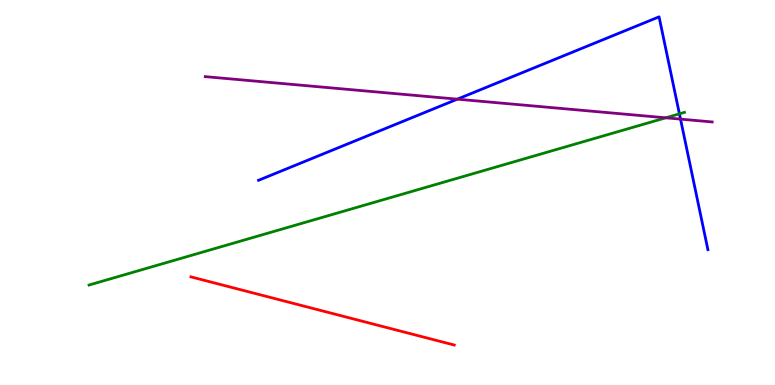[{'lines': ['blue', 'red'], 'intersections': []}, {'lines': ['green', 'red'], 'intersections': []}, {'lines': ['purple', 'red'], 'intersections': []}, {'lines': ['blue', 'green'], 'intersections': [{'x': 8.77, 'y': 7.04}]}, {'lines': ['blue', 'purple'], 'intersections': [{'x': 5.9, 'y': 7.42}, {'x': 8.78, 'y': 6.91}]}, {'lines': ['green', 'purple'], 'intersections': [{'x': 8.59, 'y': 6.94}]}]